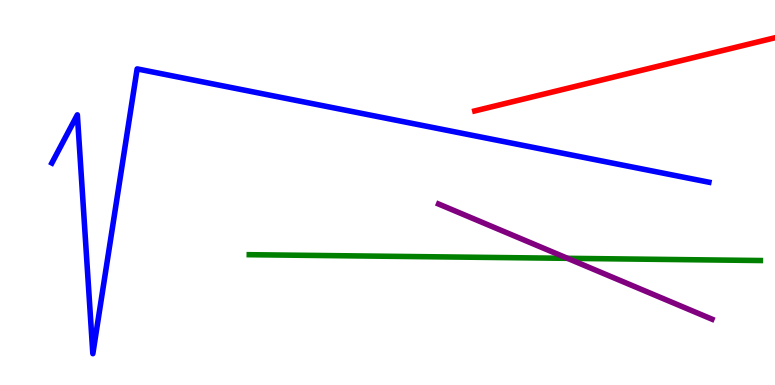[{'lines': ['blue', 'red'], 'intersections': []}, {'lines': ['green', 'red'], 'intersections': []}, {'lines': ['purple', 'red'], 'intersections': []}, {'lines': ['blue', 'green'], 'intersections': []}, {'lines': ['blue', 'purple'], 'intersections': []}, {'lines': ['green', 'purple'], 'intersections': [{'x': 7.32, 'y': 3.29}]}]